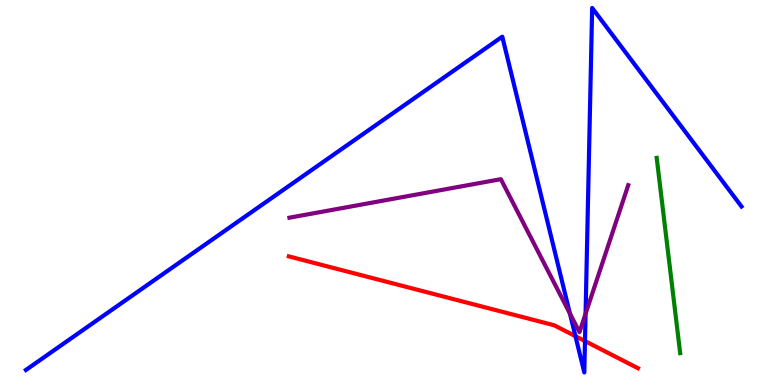[{'lines': ['blue', 'red'], 'intersections': [{'x': 7.43, 'y': 1.27}, {'x': 7.55, 'y': 1.14}]}, {'lines': ['green', 'red'], 'intersections': []}, {'lines': ['purple', 'red'], 'intersections': []}, {'lines': ['blue', 'green'], 'intersections': []}, {'lines': ['blue', 'purple'], 'intersections': [{'x': 7.35, 'y': 1.86}, {'x': 7.56, 'y': 1.85}]}, {'lines': ['green', 'purple'], 'intersections': []}]